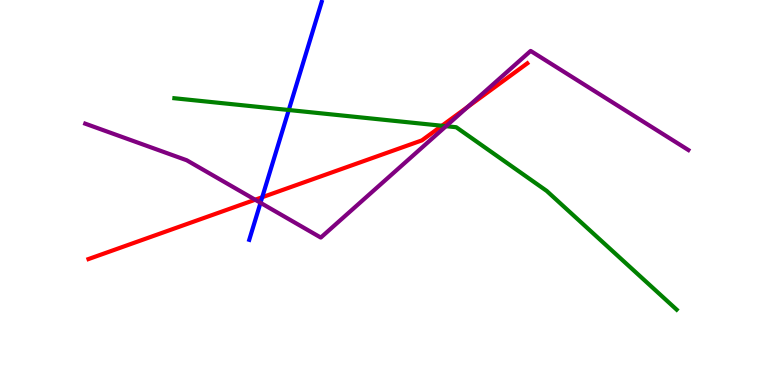[{'lines': ['blue', 'red'], 'intersections': [{'x': 3.38, 'y': 4.88}]}, {'lines': ['green', 'red'], 'intersections': [{'x': 5.7, 'y': 6.73}]}, {'lines': ['purple', 'red'], 'intersections': [{'x': 3.29, 'y': 4.81}, {'x': 6.03, 'y': 7.22}]}, {'lines': ['blue', 'green'], 'intersections': [{'x': 3.73, 'y': 7.14}]}, {'lines': ['blue', 'purple'], 'intersections': [{'x': 3.36, 'y': 4.73}]}, {'lines': ['green', 'purple'], 'intersections': [{'x': 5.76, 'y': 6.72}]}]